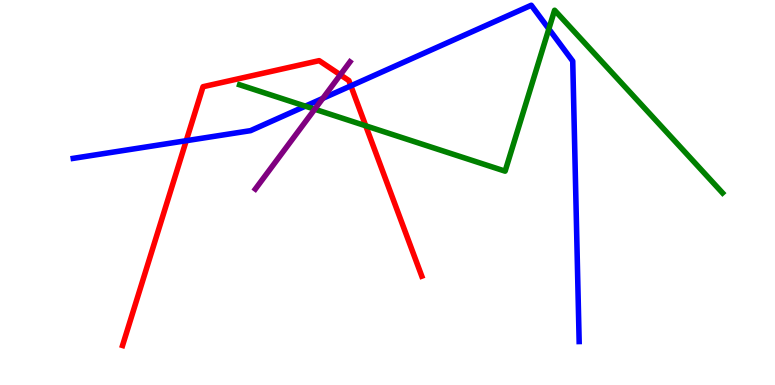[{'lines': ['blue', 'red'], 'intersections': [{'x': 2.4, 'y': 6.35}, {'x': 4.53, 'y': 7.77}]}, {'lines': ['green', 'red'], 'intersections': [{'x': 4.72, 'y': 6.73}]}, {'lines': ['purple', 'red'], 'intersections': [{'x': 4.39, 'y': 8.06}]}, {'lines': ['blue', 'green'], 'intersections': [{'x': 3.94, 'y': 7.24}, {'x': 7.08, 'y': 9.25}]}, {'lines': ['blue', 'purple'], 'intersections': [{'x': 4.17, 'y': 7.44}]}, {'lines': ['green', 'purple'], 'intersections': [{'x': 4.06, 'y': 7.16}]}]